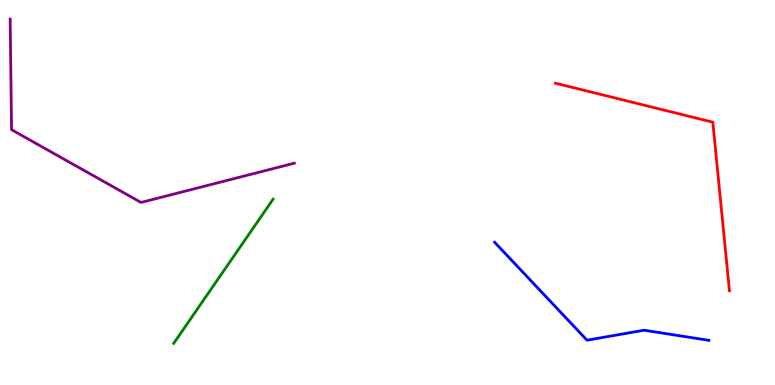[{'lines': ['blue', 'red'], 'intersections': []}, {'lines': ['green', 'red'], 'intersections': []}, {'lines': ['purple', 'red'], 'intersections': []}, {'lines': ['blue', 'green'], 'intersections': []}, {'lines': ['blue', 'purple'], 'intersections': []}, {'lines': ['green', 'purple'], 'intersections': []}]